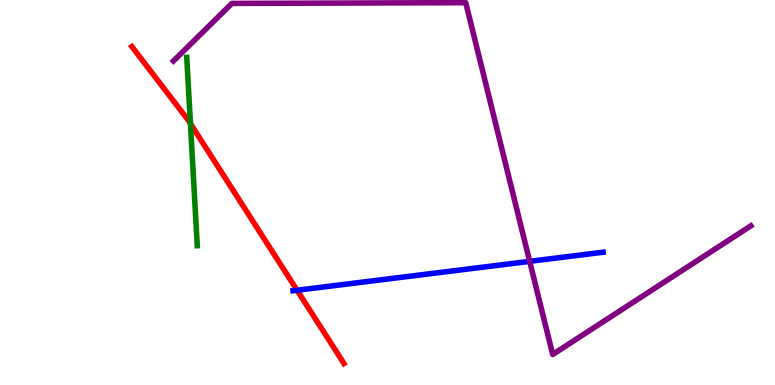[{'lines': ['blue', 'red'], 'intersections': [{'x': 3.83, 'y': 2.46}]}, {'lines': ['green', 'red'], 'intersections': [{'x': 2.46, 'y': 6.79}]}, {'lines': ['purple', 'red'], 'intersections': []}, {'lines': ['blue', 'green'], 'intersections': []}, {'lines': ['blue', 'purple'], 'intersections': [{'x': 6.83, 'y': 3.21}]}, {'lines': ['green', 'purple'], 'intersections': []}]